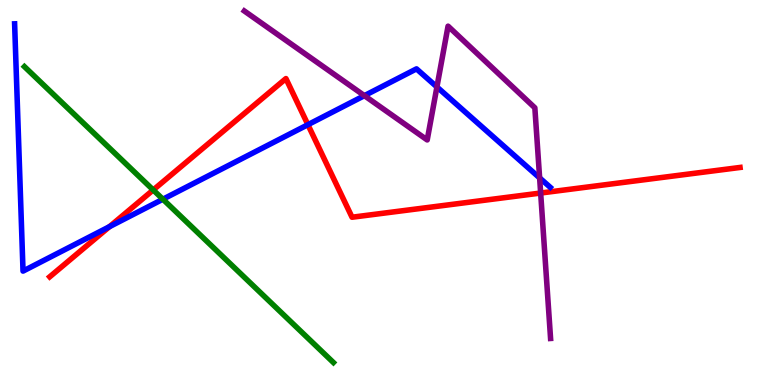[{'lines': ['blue', 'red'], 'intersections': [{'x': 1.41, 'y': 4.11}, {'x': 3.97, 'y': 6.76}]}, {'lines': ['green', 'red'], 'intersections': [{'x': 1.98, 'y': 5.07}]}, {'lines': ['purple', 'red'], 'intersections': [{'x': 6.98, 'y': 4.99}]}, {'lines': ['blue', 'green'], 'intersections': [{'x': 2.1, 'y': 4.83}]}, {'lines': ['blue', 'purple'], 'intersections': [{'x': 4.7, 'y': 7.52}, {'x': 5.64, 'y': 7.74}, {'x': 6.96, 'y': 5.38}]}, {'lines': ['green', 'purple'], 'intersections': []}]